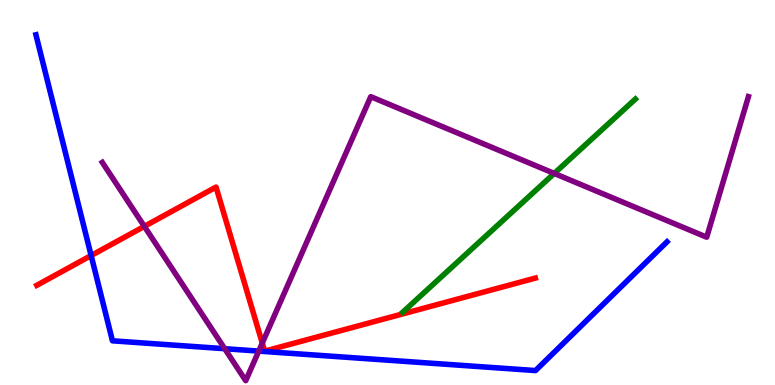[{'lines': ['blue', 'red'], 'intersections': [{'x': 1.18, 'y': 3.36}]}, {'lines': ['green', 'red'], 'intersections': []}, {'lines': ['purple', 'red'], 'intersections': [{'x': 1.86, 'y': 4.12}, {'x': 3.38, 'y': 1.09}]}, {'lines': ['blue', 'green'], 'intersections': []}, {'lines': ['blue', 'purple'], 'intersections': [{'x': 2.9, 'y': 0.943}, {'x': 3.34, 'y': 0.881}]}, {'lines': ['green', 'purple'], 'intersections': [{'x': 7.15, 'y': 5.5}]}]